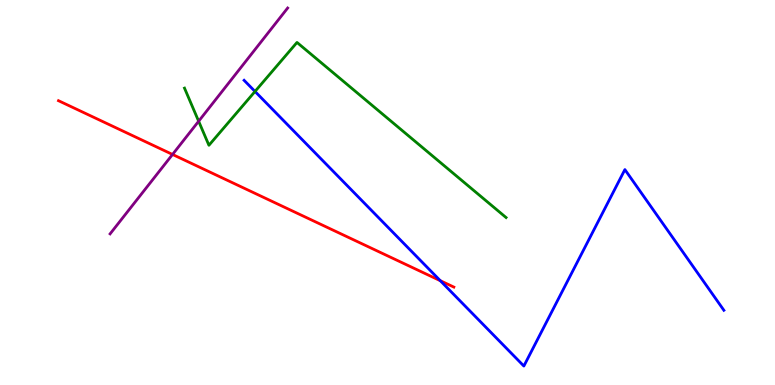[{'lines': ['blue', 'red'], 'intersections': [{'x': 5.68, 'y': 2.71}]}, {'lines': ['green', 'red'], 'intersections': []}, {'lines': ['purple', 'red'], 'intersections': [{'x': 2.23, 'y': 5.99}]}, {'lines': ['blue', 'green'], 'intersections': [{'x': 3.29, 'y': 7.62}]}, {'lines': ['blue', 'purple'], 'intersections': []}, {'lines': ['green', 'purple'], 'intersections': [{'x': 2.56, 'y': 6.85}]}]